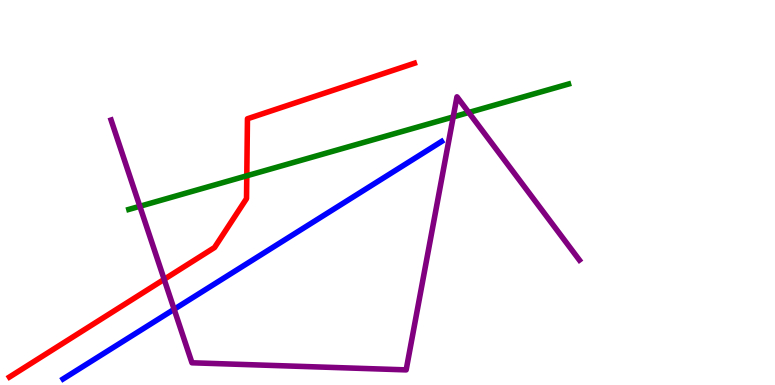[{'lines': ['blue', 'red'], 'intersections': []}, {'lines': ['green', 'red'], 'intersections': [{'x': 3.18, 'y': 5.43}]}, {'lines': ['purple', 'red'], 'intersections': [{'x': 2.12, 'y': 2.74}]}, {'lines': ['blue', 'green'], 'intersections': []}, {'lines': ['blue', 'purple'], 'intersections': [{'x': 2.25, 'y': 1.97}]}, {'lines': ['green', 'purple'], 'intersections': [{'x': 1.8, 'y': 4.64}, {'x': 5.85, 'y': 6.96}, {'x': 6.05, 'y': 7.08}]}]